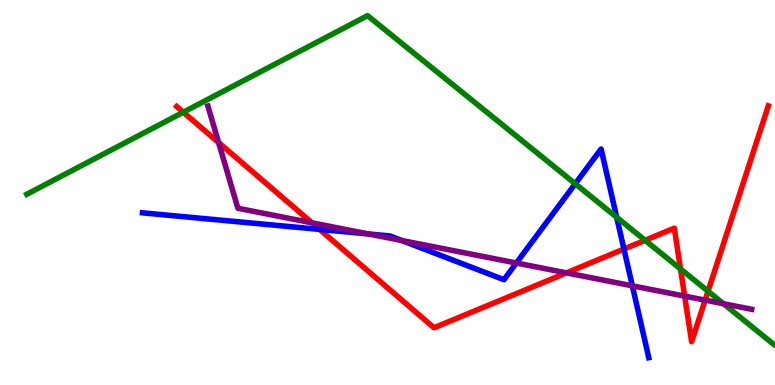[{'lines': ['blue', 'red'], 'intersections': [{'x': 4.12, 'y': 4.04}, {'x': 8.05, 'y': 3.53}]}, {'lines': ['green', 'red'], 'intersections': [{'x': 2.37, 'y': 7.08}, {'x': 8.32, 'y': 3.76}, {'x': 8.78, 'y': 3.01}, {'x': 9.14, 'y': 2.44}]}, {'lines': ['purple', 'red'], 'intersections': [{'x': 2.82, 'y': 6.3}, {'x': 4.03, 'y': 4.21}, {'x': 7.31, 'y': 2.91}, {'x': 8.83, 'y': 2.31}, {'x': 9.1, 'y': 2.2}]}, {'lines': ['blue', 'green'], 'intersections': [{'x': 7.42, 'y': 5.23}, {'x': 7.96, 'y': 4.36}]}, {'lines': ['blue', 'purple'], 'intersections': [{'x': 4.76, 'y': 3.92}, {'x': 5.18, 'y': 3.75}, {'x': 6.66, 'y': 3.17}, {'x': 8.16, 'y': 2.58}]}, {'lines': ['green', 'purple'], 'intersections': [{'x': 9.34, 'y': 2.11}]}]